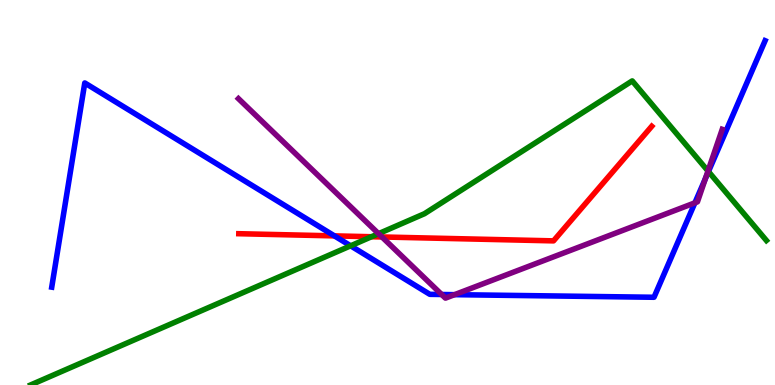[{'lines': ['blue', 'red'], 'intersections': [{'x': 4.32, 'y': 3.87}]}, {'lines': ['green', 'red'], 'intersections': [{'x': 4.79, 'y': 3.85}]}, {'lines': ['purple', 'red'], 'intersections': [{'x': 4.93, 'y': 3.85}]}, {'lines': ['blue', 'green'], 'intersections': [{'x': 4.52, 'y': 3.62}, {'x': 9.14, 'y': 5.54}]}, {'lines': ['blue', 'purple'], 'intersections': [{'x': 5.7, 'y': 2.35}, {'x': 5.87, 'y': 2.35}, {'x': 8.97, 'y': 4.73}, {'x': 9.1, 'y': 5.36}]}, {'lines': ['green', 'purple'], 'intersections': [{'x': 4.88, 'y': 3.93}, {'x': 9.14, 'y': 5.56}]}]